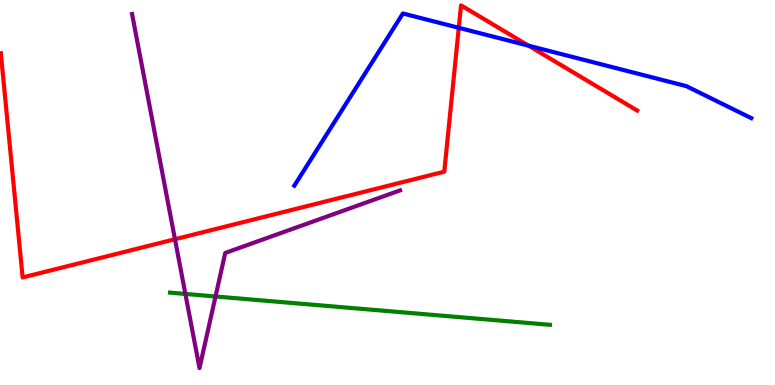[{'lines': ['blue', 'red'], 'intersections': [{'x': 5.92, 'y': 9.28}, {'x': 6.82, 'y': 8.81}]}, {'lines': ['green', 'red'], 'intersections': []}, {'lines': ['purple', 'red'], 'intersections': [{'x': 2.26, 'y': 3.79}]}, {'lines': ['blue', 'green'], 'intersections': []}, {'lines': ['blue', 'purple'], 'intersections': []}, {'lines': ['green', 'purple'], 'intersections': [{'x': 2.39, 'y': 2.37}, {'x': 2.78, 'y': 2.3}]}]